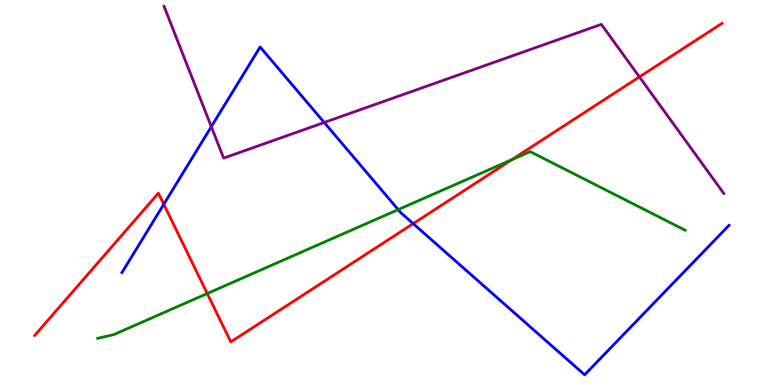[{'lines': ['blue', 'red'], 'intersections': [{'x': 2.11, 'y': 4.69}, {'x': 5.33, 'y': 4.19}]}, {'lines': ['green', 'red'], 'intersections': [{'x': 2.67, 'y': 2.38}, {'x': 6.6, 'y': 5.85}]}, {'lines': ['purple', 'red'], 'intersections': [{'x': 8.25, 'y': 8.0}]}, {'lines': ['blue', 'green'], 'intersections': [{'x': 5.14, 'y': 4.56}]}, {'lines': ['blue', 'purple'], 'intersections': [{'x': 2.73, 'y': 6.71}, {'x': 4.18, 'y': 6.82}]}, {'lines': ['green', 'purple'], 'intersections': []}]